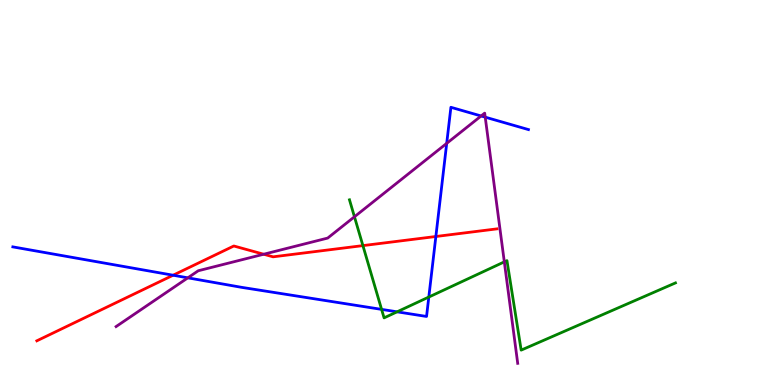[{'lines': ['blue', 'red'], 'intersections': [{'x': 2.23, 'y': 2.85}, {'x': 5.62, 'y': 3.86}]}, {'lines': ['green', 'red'], 'intersections': [{'x': 4.68, 'y': 3.62}]}, {'lines': ['purple', 'red'], 'intersections': [{'x': 3.4, 'y': 3.4}]}, {'lines': ['blue', 'green'], 'intersections': [{'x': 4.92, 'y': 1.96}, {'x': 5.12, 'y': 1.9}, {'x': 5.53, 'y': 2.28}]}, {'lines': ['blue', 'purple'], 'intersections': [{'x': 2.42, 'y': 2.78}, {'x': 5.76, 'y': 6.28}, {'x': 6.21, 'y': 6.99}, {'x': 6.26, 'y': 6.96}]}, {'lines': ['green', 'purple'], 'intersections': [{'x': 4.57, 'y': 4.37}, {'x': 6.51, 'y': 3.2}]}]